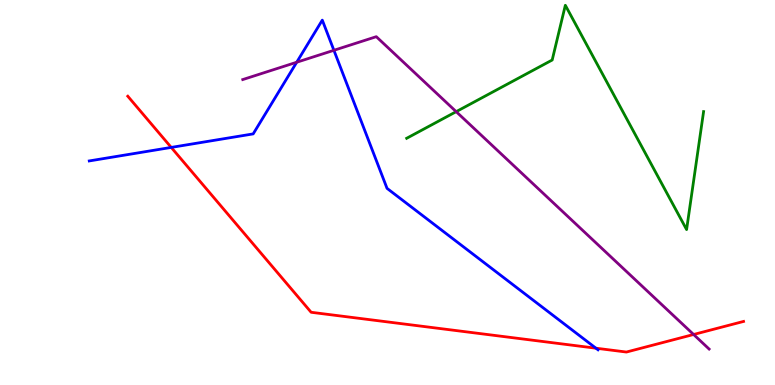[{'lines': ['blue', 'red'], 'intersections': [{'x': 2.21, 'y': 6.17}, {'x': 7.69, 'y': 0.956}]}, {'lines': ['green', 'red'], 'intersections': []}, {'lines': ['purple', 'red'], 'intersections': [{'x': 8.95, 'y': 1.31}]}, {'lines': ['blue', 'green'], 'intersections': []}, {'lines': ['blue', 'purple'], 'intersections': [{'x': 3.83, 'y': 8.38}, {'x': 4.31, 'y': 8.69}]}, {'lines': ['green', 'purple'], 'intersections': [{'x': 5.89, 'y': 7.1}]}]